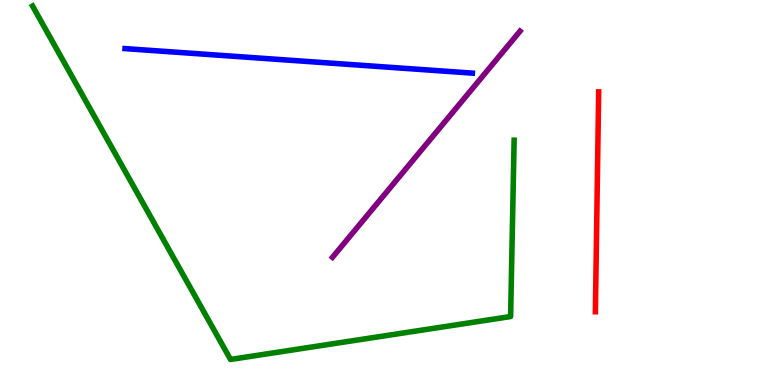[{'lines': ['blue', 'red'], 'intersections': []}, {'lines': ['green', 'red'], 'intersections': []}, {'lines': ['purple', 'red'], 'intersections': []}, {'lines': ['blue', 'green'], 'intersections': []}, {'lines': ['blue', 'purple'], 'intersections': []}, {'lines': ['green', 'purple'], 'intersections': []}]